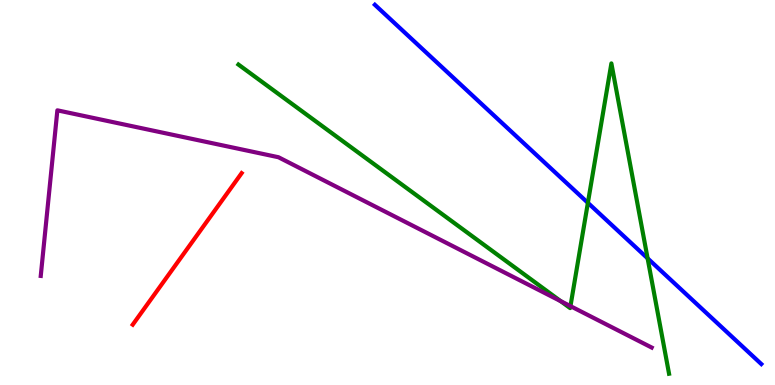[{'lines': ['blue', 'red'], 'intersections': []}, {'lines': ['green', 'red'], 'intersections': []}, {'lines': ['purple', 'red'], 'intersections': []}, {'lines': ['blue', 'green'], 'intersections': [{'x': 7.59, 'y': 4.73}, {'x': 8.36, 'y': 3.29}]}, {'lines': ['blue', 'purple'], 'intersections': []}, {'lines': ['green', 'purple'], 'intersections': [{'x': 7.23, 'y': 2.18}, {'x': 7.36, 'y': 2.05}]}]